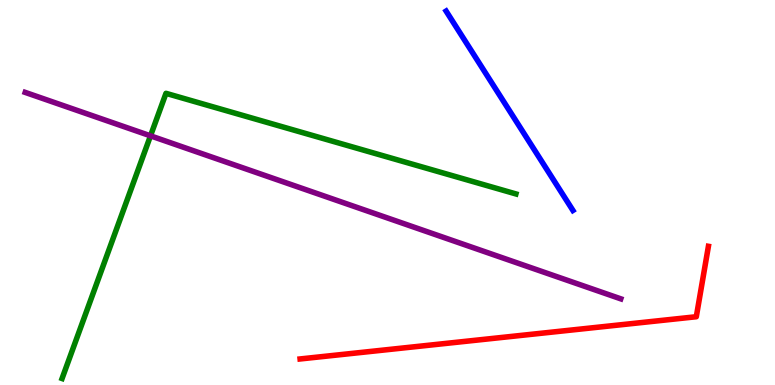[{'lines': ['blue', 'red'], 'intersections': []}, {'lines': ['green', 'red'], 'intersections': []}, {'lines': ['purple', 'red'], 'intersections': []}, {'lines': ['blue', 'green'], 'intersections': []}, {'lines': ['blue', 'purple'], 'intersections': []}, {'lines': ['green', 'purple'], 'intersections': [{'x': 1.94, 'y': 6.47}]}]